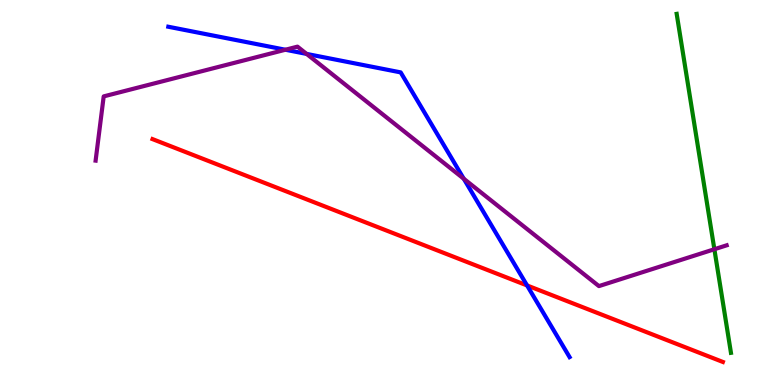[{'lines': ['blue', 'red'], 'intersections': [{'x': 6.8, 'y': 2.59}]}, {'lines': ['green', 'red'], 'intersections': []}, {'lines': ['purple', 'red'], 'intersections': []}, {'lines': ['blue', 'green'], 'intersections': []}, {'lines': ['blue', 'purple'], 'intersections': [{'x': 3.68, 'y': 8.71}, {'x': 3.96, 'y': 8.6}, {'x': 5.98, 'y': 5.36}]}, {'lines': ['green', 'purple'], 'intersections': [{'x': 9.22, 'y': 3.53}]}]